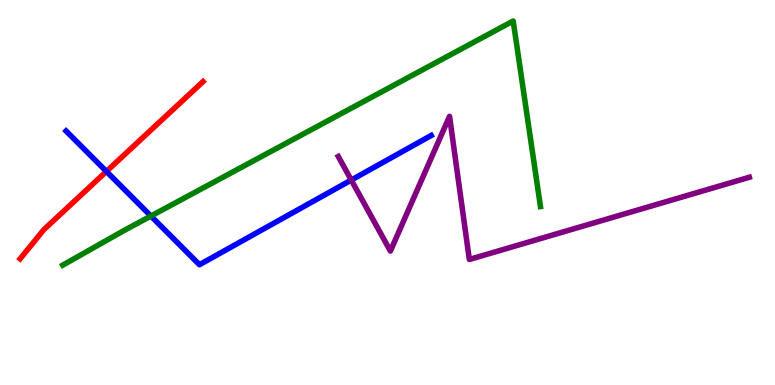[{'lines': ['blue', 'red'], 'intersections': [{'x': 1.37, 'y': 5.55}]}, {'lines': ['green', 'red'], 'intersections': []}, {'lines': ['purple', 'red'], 'intersections': []}, {'lines': ['blue', 'green'], 'intersections': [{'x': 1.95, 'y': 4.39}]}, {'lines': ['blue', 'purple'], 'intersections': [{'x': 4.53, 'y': 5.32}]}, {'lines': ['green', 'purple'], 'intersections': []}]